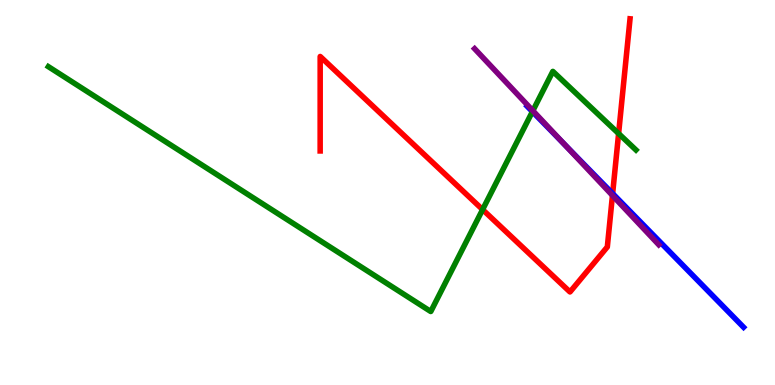[{'lines': ['blue', 'red'], 'intersections': [{'x': 7.9, 'y': 4.97}]}, {'lines': ['green', 'red'], 'intersections': [{'x': 6.23, 'y': 4.56}, {'x': 7.98, 'y': 6.53}]}, {'lines': ['purple', 'red'], 'intersections': [{'x': 7.9, 'y': 4.92}]}, {'lines': ['blue', 'green'], 'intersections': [{'x': 6.87, 'y': 7.1}]}, {'lines': ['blue', 'purple'], 'intersections': [{'x': 7.29, 'y': 6.24}]}, {'lines': ['green', 'purple'], 'intersections': [{'x': 6.88, 'y': 7.12}]}]